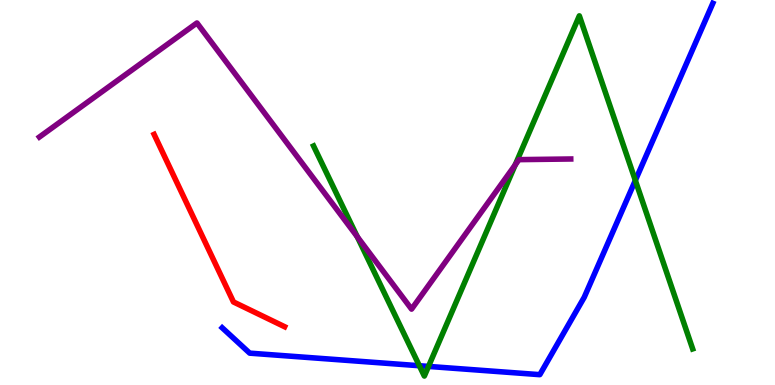[{'lines': ['blue', 'red'], 'intersections': []}, {'lines': ['green', 'red'], 'intersections': []}, {'lines': ['purple', 'red'], 'intersections': []}, {'lines': ['blue', 'green'], 'intersections': [{'x': 5.41, 'y': 0.5}, {'x': 5.53, 'y': 0.483}, {'x': 8.2, 'y': 5.31}]}, {'lines': ['blue', 'purple'], 'intersections': []}, {'lines': ['green', 'purple'], 'intersections': [{'x': 4.61, 'y': 3.85}, {'x': 6.65, 'y': 5.72}]}]